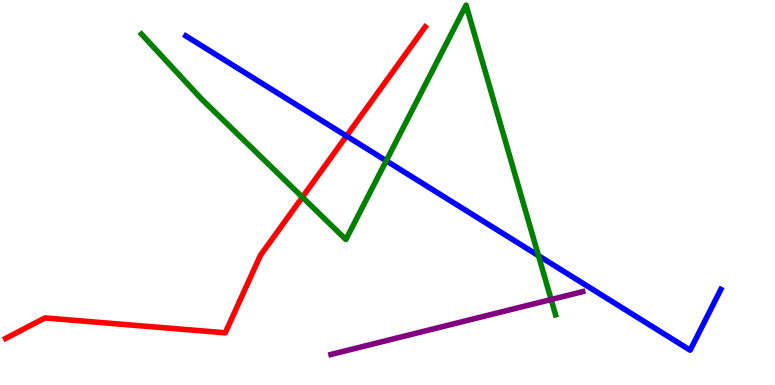[{'lines': ['blue', 'red'], 'intersections': [{'x': 4.47, 'y': 6.47}]}, {'lines': ['green', 'red'], 'intersections': [{'x': 3.9, 'y': 4.88}]}, {'lines': ['purple', 'red'], 'intersections': []}, {'lines': ['blue', 'green'], 'intersections': [{'x': 4.98, 'y': 5.82}, {'x': 6.95, 'y': 3.36}]}, {'lines': ['blue', 'purple'], 'intersections': []}, {'lines': ['green', 'purple'], 'intersections': [{'x': 7.11, 'y': 2.22}]}]